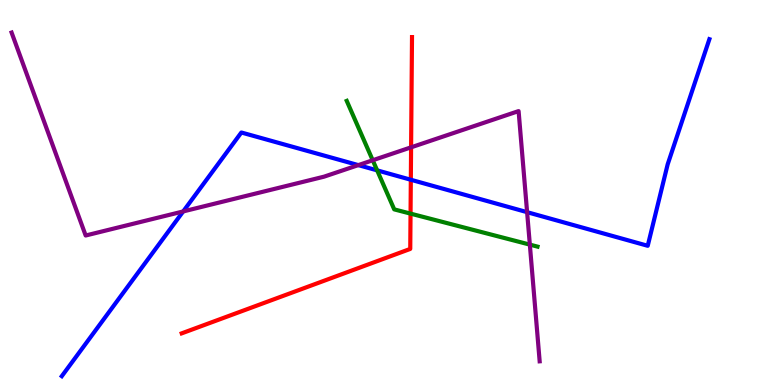[{'lines': ['blue', 'red'], 'intersections': [{'x': 5.3, 'y': 5.33}]}, {'lines': ['green', 'red'], 'intersections': [{'x': 5.3, 'y': 4.45}]}, {'lines': ['purple', 'red'], 'intersections': [{'x': 5.3, 'y': 6.17}]}, {'lines': ['blue', 'green'], 'intersections': [{'x': 4.87, 'y': 5.58}]}, {'lines': ['blue', 'purple'], 'intersections': [{'x': 2.36, 'y': 4.51}, {'x': 4.62, 'y': 5.71}, {'x': 6.8, 'y': 4.49}]}, {'lines': ['green', 'purple'], 'intersections': [{'x': 4.81, 'y': 5.84}, {'x': 6.84, 'y': 3.65}]}]